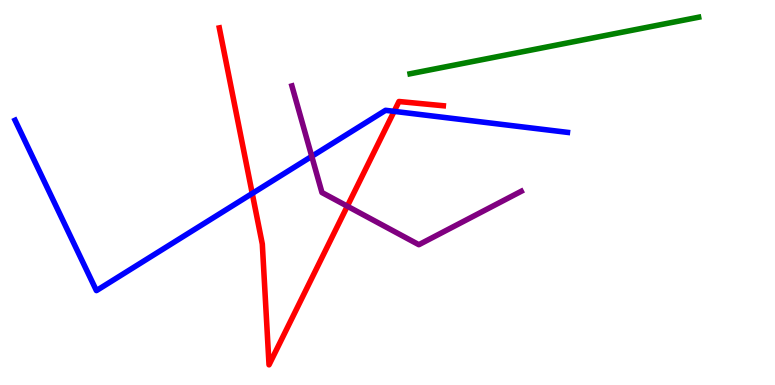[{'lines': ['blue', 'red'], 'intersections': [{'x': 3.25, 'y': 4.98}, {'x': 5.09, 'y': 7.11}]}, {'lines': ['green', 'red'], 'intersections': []}, {'lines': ['purple', 'red'], 'intersections': [{'x': 4.48, 'y': 4.64}]}, {'lines': ['blue', 'green'], 'intersections': []}, {'lines': ['blue', 'purple'], 'intersections': [{'x': 4.02, 'y': 5.94}]}, {'lines': ['green', 'purple'], 'intersections': []}]